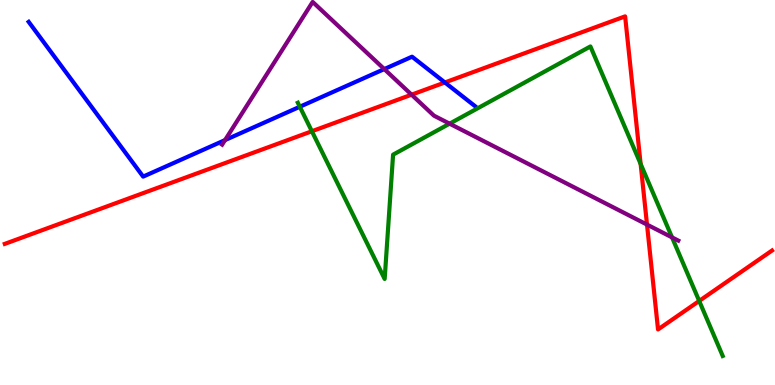[{'lines': ['blue', 'red'], 'intersections': [{'x': 5.74, 'y': 7.86}]}, {'lines': ['green', 'red'], 'intersections': [{'x': 4.02, 'y': 6.59}, {'x': 8.27, 'y': 5.74}, {'x': 9.02, 'y': 2.18}]}, {'lines': ['purple', 'red'], 'intersections': [{'x': 5.31, 'y': 7.54}, {'x': 8.35, 'y': 4.17}]}, {'lines': ['blue', 'green'], 'intersections': [{'x': 3.87, 'y': 7.23}]}, {'lines': ['blue', 'purple'], 'intersections': [{'x': 2.9, 'y': 6.36}, {'x': 4.96, 'y': 8.21}]}, {'lines': ['green', 'purple'], 'intersections': [{'x': 5.8, 'y': 6.79}, {'x': 8.67, 'y': 3.83}]}]